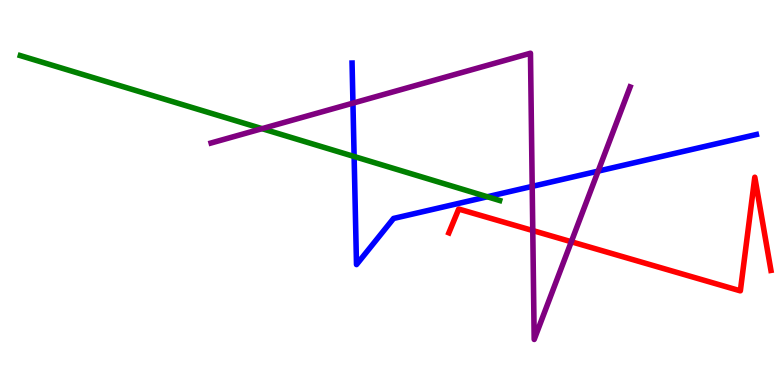[{'lines': ['blue', 'red'], 'intersections': []}, {'lines': ['green', 'red'], 'intersections': []}, {'lines': ['purple', 'red'], 'intersections': [{'x': 6.87, 'y': 4.01}, {'x': 7.37, 'y': 3.72}]}, {'lines': ['blue', 'green'], 'intersections': [{'x': 4.57, 'y': 5.94}, {'x': 6.29, 'y': 4.89}]}, {'lines': ['blue', 'purple'], 'intersections': [{'x': 4.55, 'y': 7.32}, {'x': 6.87, 'y': 5.16}, {'x': 7.72, 'y': 5.56}]}, {'lines': ['green', 'purple'], 'intersections': [{'x': 3.38, 'y': 6.66}]}]